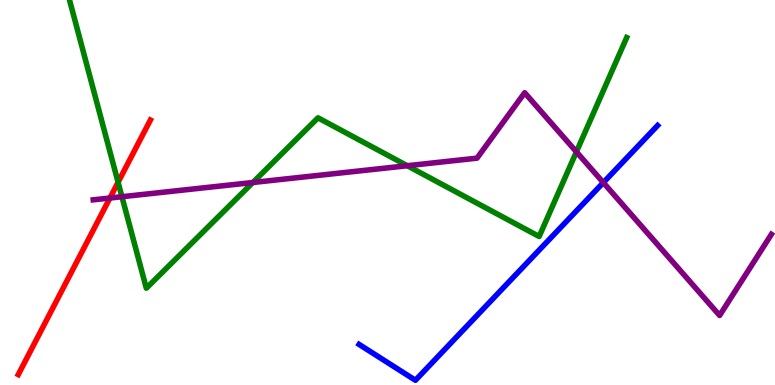[{'lines': ['blue', 'red'], 'intersections': []}, {'lines': ['green', 'red'], 'intersections': [{'x': 1.52, 'y': 5.27}]}, {'lines': ['purple', 'red'], 'intersections': [{'x': 1.42, 'y': 4.86}]}, {'lines': ['blue', 'green'], 'intersections': []}, {'lines': ['blue', 'purple'], 'intersections': [{'x': 7.78, 'y': 5.26}]}, {'lines': ['green', 'purple'], 'intersections': [{'x': 1.57, 'y': 4.89}, {'x': 3.26, 'y': 5.26}, {'x': 5.26, 'y': 5.7}, {'x': 7.44, 'y': 6.06}]}]